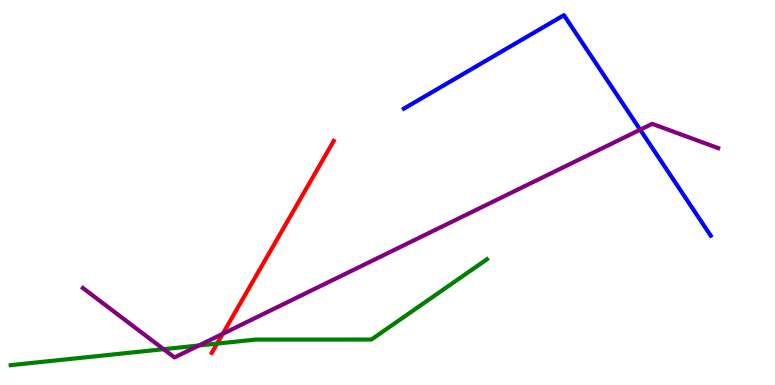[{'lines': ['blue', 'red'], 'intersections': []}, {'lines': ['green', 'red'], 'intersections': [{'x': 2.8, 'y': 1.08}]}, {'lines': ['purple', 'red'], 'intersections': [{'x': 2.87, 'y': 1.33}]}, {'lines': ['blue', 'green'], 'intersections': []}, {'lines': ['blue', 'purple'], 'intersections': [{'x': 8.26, 'y': 6.63}]}, {'lines': ['green', 'purple'], 'intersections': [{'x': 2.11, 'y': 0.93}, {'x': 2.57, 'y': 1.03}]}]